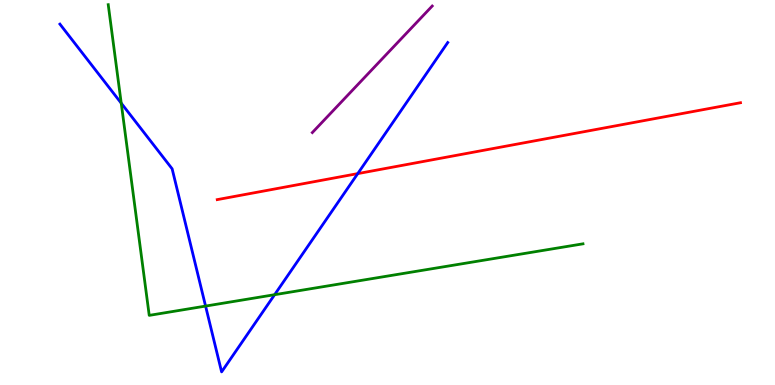[{'lines': ['blue', 'red'], 'intersections': [{'x': 4.62, 'y': 5.49}]}, {'lines': ['green', 'red'], 'intersections': []}, {'lines': ['purple', 'red'], 'intersections': []}, {'lines': ['blue', 'green'], 'intersections': [{'x': 1.56, 'y': 7.32}, {'x': 2.65, 'y': 2.05}, {'x': 3.54, 'y': 2.35}]}, {'lines': ['blue', 'purple'], 'intersections': []}, {'lines': ['green', 'purple'], 'intersections': []}]